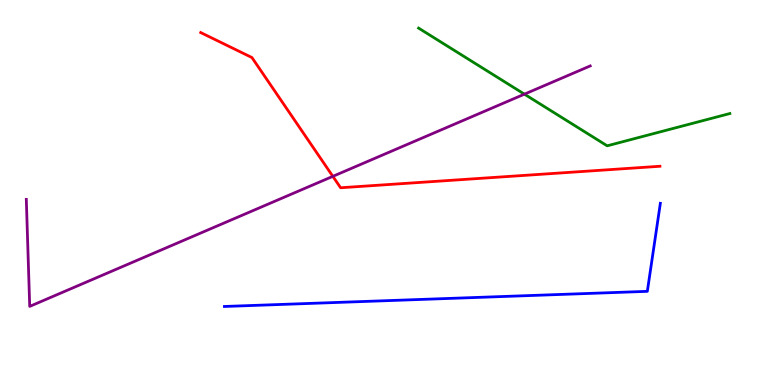[{'lines': ['blue', 'red'], 'intersections': []}, {'lines': ['green', 'red'], 'intersections': []}, {'lines': ['purple', 'red'], 'intersections': [{'x': 4.29, 'y': 5.42}]}, {'lines': ['blue', 'green'], 'intersections': []}, {'lines': ['blue', 'purple'], 'intersections': []}, {'lines': ['green', 'purple'], 'intersections': [{'x': 6.77, 'y': 7.55}]}]